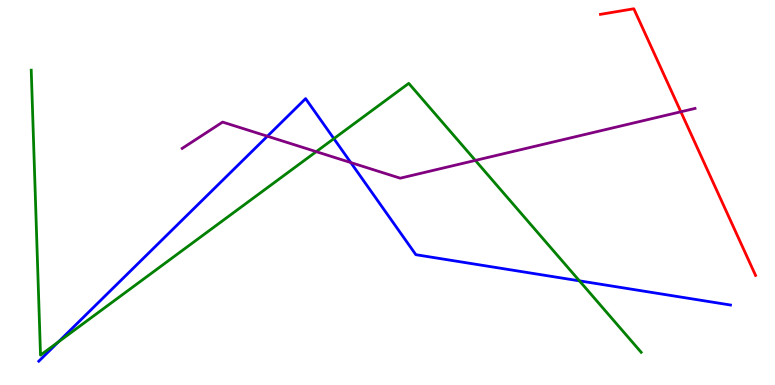[{'lines': ['blue', 'red'], 'intersections': []}, {'lines': ['green', 'red'], 'intersections': []}, {'lines': ['purple', 'red'], 'intersections': [{'x': 8.79, 'y': 7.1}]}, {'lines': ['blue', 'green'], 'intersections': [{'x': 0.753, 'y': 1.12}, {'x': 4.31, 'y': 6.4}, {'x': 7.48, 'y': 2.71}]}, {'lines': ['blue', 'purple'], 'intersections': [{'x': 3.45, 'y': 6.46}, {'x': 4.53, 'y': 5.78}]}, {'lines': ['green', 'purple'], 'intersections': [{'x': 4.08, 'y': 6.06}, {'x': 6.13, 'y': 5.83}]}]